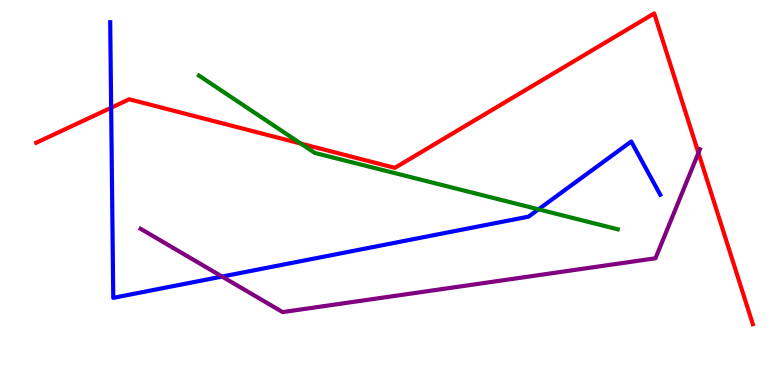[{'lines': ['blue', 'red'], 'intersections': [{'x': 1.43, 'y': 7.2}]}, {'lines': ['green', 'red'], 'intersections': [{'x': 3.88, 'y': 6.27}]}, {'lines': ['purple', 'red'], 'intersections': [{'x': 9.01, 'y': 6.03}]}, {'lines': ['blue', 'green'], 'intersections': [{'x': 6.95, 'y': 4.56}]}, {'lines': ['blue', 'purple'], 'intersections': [{'x': 2.87, 'y': 2.82}]}, {'lines': ['green', 'purple'], 'intersections': []}]